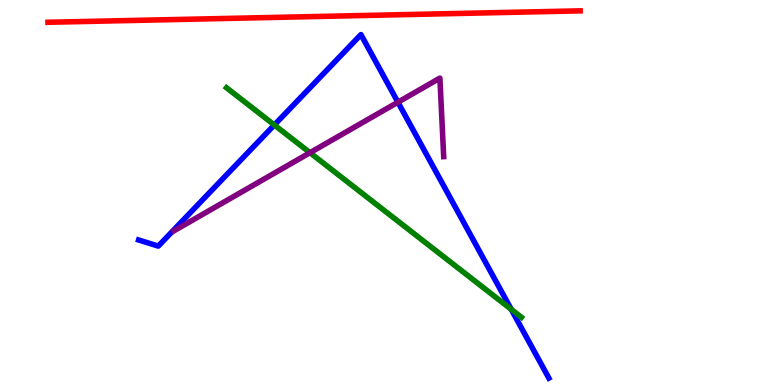[{'lines': ['blue', 'red'], 'intersections': []}, {'lines': ['green', 'red'], 'intersections': []}, {'lines': ['purple', 'red'], 'intersections': []}, {'lines': ['blue', 'green'], 'intersections': [{'x': 3.54, 'y': 6.75}, {'x': 6.6, 'y': 1.96}]}, {'lines': ['blue', 'purple'], 'intersections': [{'x': 5.13, 'y': 7.35}]}, {'lines': ['green', 'purple'], 'intersections': [{'x': 4.0, 'y': 6.03}]}]